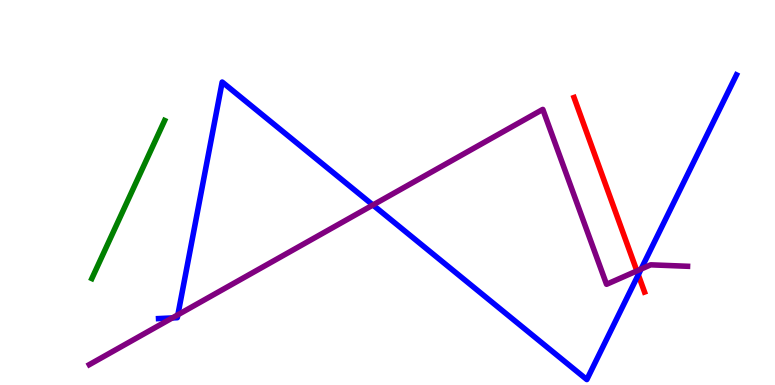[{'lines': ['blue', 'red'], 'intersections': [{'x': 8.24, 'y': 2.86}]}, {'lines': ['green', 'red'], 'intersections': []}, {'lines': ['purple', 'red'], 'intersections': [{'x': 8.22, 'y': 2.96}]}, {'lines': ['blue', 'green'], 'intersections': []}, {'lines': ['blue', 'purple'], 'intersections': [{'x': 2.22, 'y': 1.74}, {'x': 2.3, 'y': 1.82}, {'x': 4.81, 'y': 4.67}, {'x': 8.27, 'y': 3.01}]}, {'lines': ['green', 'purple'], 'intersections': []}]